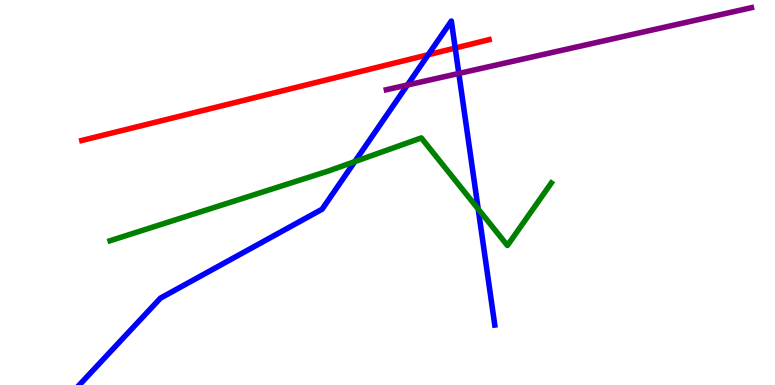[{'lines': ['blue', 'red'], 'intersections': [{'x': 5.53, 'y': 8.58}, {'x': 5.87, 'y': 8.75}]}, {'lines': ['green', 'red'], 'intersections': []}, {'lines': ['purple', 'red'], 'intersections': []}, {'lines': ['blue', 'green'], 'intersections': [{'x': 4.58, 'y': 5.8}, {'x': 6.17, 'y': 4.57}]}, {'lines': ['blue', 'purple'], 'intersections': [{'x': 5.26, 'y': 7.79}, {'x': 5.92, 'y': 8.09}]}, {'lines': ['green', 'purple'], 'intersections': []}]